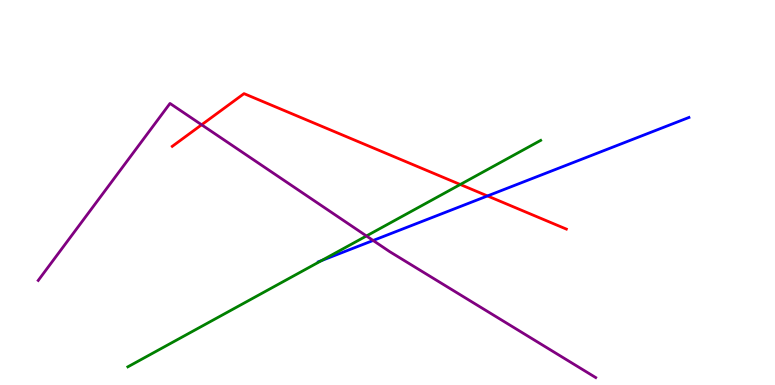[{'lines': ['blue', 'red'], 'intersections': [{'x': 6.29, 'y': 4.91}]}, {'lines': ['green', 'red'], 'intersections': [{'x': 5.94, 'y': 5.21}]}, {'lines': ['purple', 'red'], 'intersections': [{'x': 2.6, 'y': 6.76}]}, {'lines': ['blue', 'green'], 'intersections': [{'x': 4.15, 'y': 3.23}]}, {'lines': ['blue', 'purple'], 'intersections': [{'x': 4.81, 'y': 3.75}]}, {'lines': ['green', 'purple'], 'intersections': [{'x': 4.73, 'y': 3.87}]}]